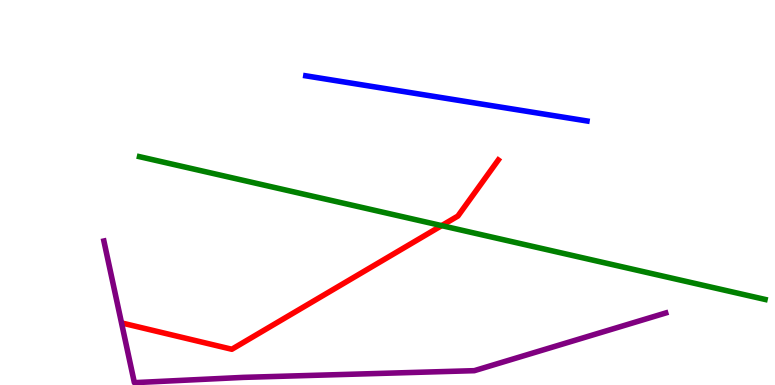[{'lines': ['blue', 'red'], 'intersections': []}, {'lines': ['green', 'red'], 'intersections': [{'x': 5.7, 'y': 4.14}]}, {'lines': ['purple', 'red'], 'intersections': []}, {'lines': ['blue', 'green'], 'intersections': []}, {'lines': ['blue', 'purple'], 'intersections': []}, {'lines': ['green', 'purple'], 'intersections': []}]